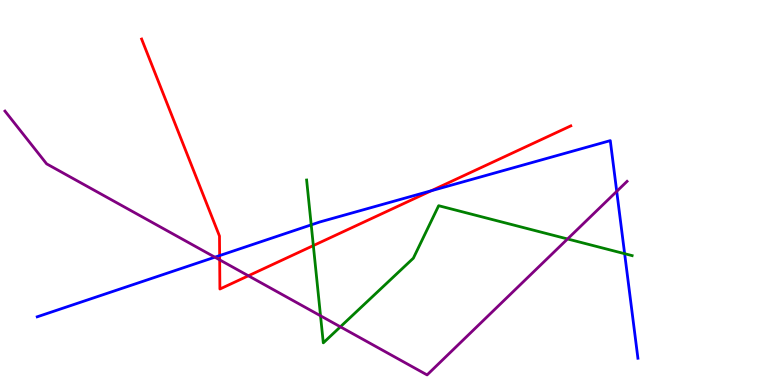[{'lines': ['blue', 'red'], 'intersections': [{'x': 2.83, 'y': 3.36}, {'x': 5.56, 'y': 5.04}]}, {'lines': ['green', 'red'], 'intersections': [{'x': 4.04, 'y': 3.62}]}, {'lines': ['purple', 'red'], 'intersections': [{'x': 2.83, 'y': 3.25}, {'x': 3.2, 'y': 2.84}]}, {'lines': ['blue', 'green'], 'intersections': [{'x': 4.02, 'y': 4.16}, {'x': 8.06, 'y': 3.41}]}, {'lines': ['blue', 'purple'], 'intersections': [{'x': 2.77, 'y': 3.32}, {'x': 7.96, 'y': 5.03}]}, {'lines': ['green', 'purple'], 'intersections': [{'x': 4.14, 'y': 1.8}, {'x': 4.39, 'y': 1.51}, {'x': 7.32, 'y': 3.79}]}]